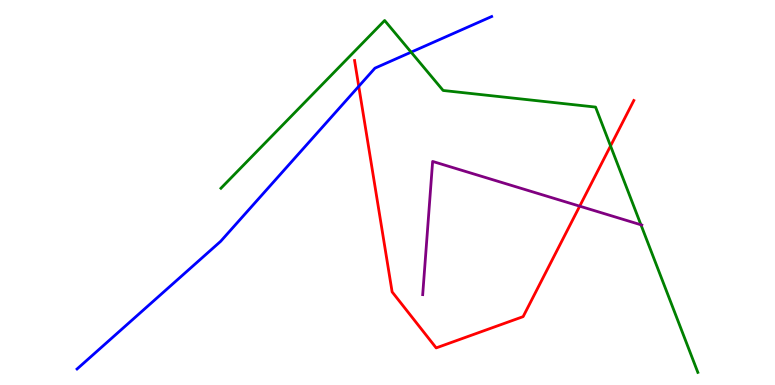[{'lines': ['blue', 'red'], 'intersections': [{'x': 4.63, 'y': 7.76}]}, {'lines': ['green', 'red'], 'intersections': [{'x': 7.88, 'y': 6.21}]}, {'lines': ['purple', 'red'], 'intersections': [{'x': 7.48, 'y': 4.65}]}, {'lines': ['blue', 'green'], 'intersections': [{'x': 5.3, 'y': 8.65}]}, {'lines': ['blue', 'purple'], 'intersections': []}, {'lines': ['green', 'purple'], 'intersections': [{'x': 8.27, 'y': 4.16}]}]